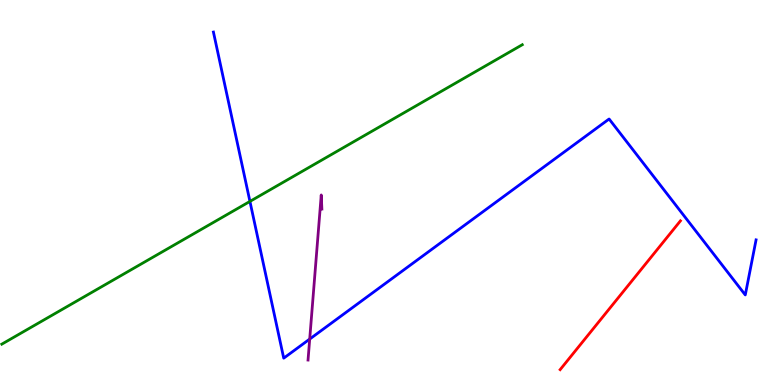[{'lines': ['blue', 'red'], 'intersections': []}, {'lines': ['green', 'red'], 'intersections': []}, {'lines': ['purple', 'red'], 'intersections': []}, {'lines': ['blue', 'green'], 'intersections': [{'x': 3.22, 'y': 4.77}]}, {'lines': ['blue', 'purple'], 'intersections': [{'x': 4.0, 'y': 1.19}]}, {'lines': ['green', 'purple'], 'intersections': []}]